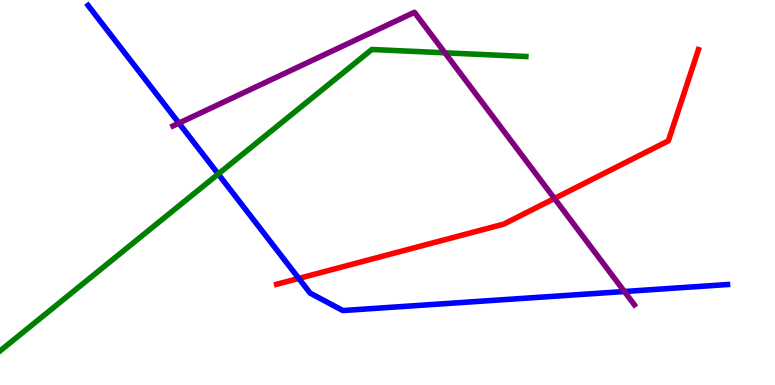[{'lines': ['blue', 'red'], 'intersections': [{'x': 3.86, 'y': 2.77}]}, {'lines': ['green', 'red'], 'intersections': []}, {'lines': ['purple', 'red'], 'intersections': [{'x': 7.15, 'y': 4.84}]}, {'lines': ['blue', 'green'], 'intersections': [{'x': 2.82, 'y': 5.48}]}, {'lines': ['blue', 'purple'], 'intersections': [{'x': 2.31, 'y': 6.8}, {'x': 8.06, 'y': 2.43}]}, {'lines': ['green', 'purple'], 'intersections': [{'x': 5.74, 'y': 8.63}]}]